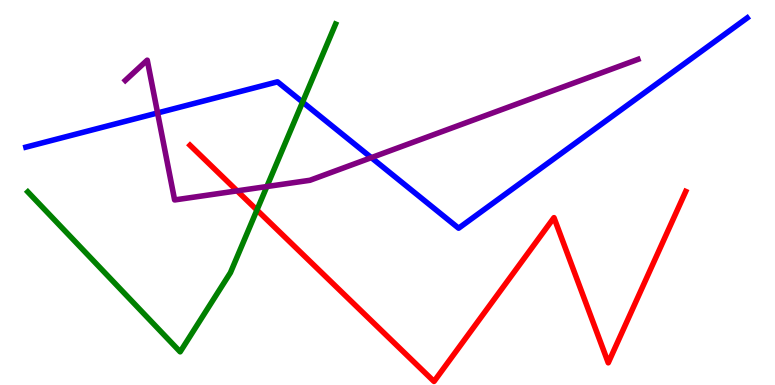[{'lines': ['blue', 'red'], 'intersections': []}, {'lines': ['green', 'red'], 'intersections': [{'x': 3.32, 'y': 4.54}]}, {'lines': ['purple', 'red'], 'intersections': [{'x': 3.06, 'y': 5.04}]}, {'lines': ['blue', 'green'], 'intersections': [{'x': 3.9, 'y': 7.35}]}, {'lines': ['blue', 'purple'], 'intersections': [{'x': 2.03, 'y': 7.07}, {'x': 4.79, 'y': 5.91}]}, {'lines': ['green', 'purple'], 'intersections': [{'x': 3.44, 'y': 5.15}]}]